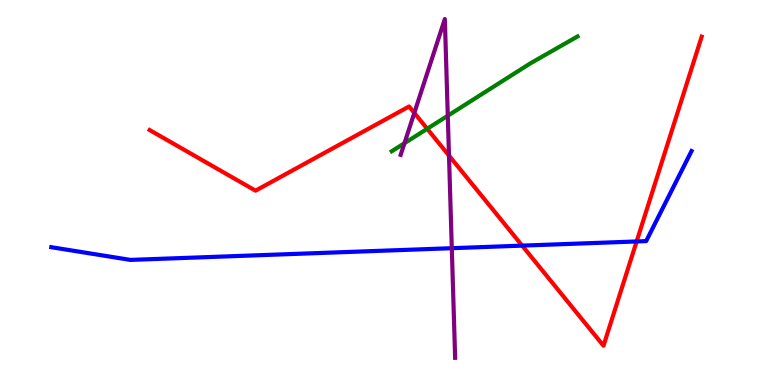[{'lines': ['blue', 'red'], 'intersections': [{'x': 6.74, 'y': 3.62}, {'x': 8.21, 'y': 3.73}]}, {'lines': ['green', 'red'], 'intersections': [{'x': 5.51, 'y': 6.66}]}, {'lines': ['purple', 'red'], 'intersections': [{'x': 5.35, 'y': 7.07}, {'x': 5.79, 'y': 5.96}]}, {'lines': ['blue', 'green'], 'intersections': []}, {'lines': ['blue', 'purple'], 'intersections': [{'x': 5.83, 'y': 3.55}]}, {'lines': ['green', 'purple'], 'intersections': [{'x': 5.22, 'y': 6.28}, {'x': 5.78, 'y': 6.99}]}]